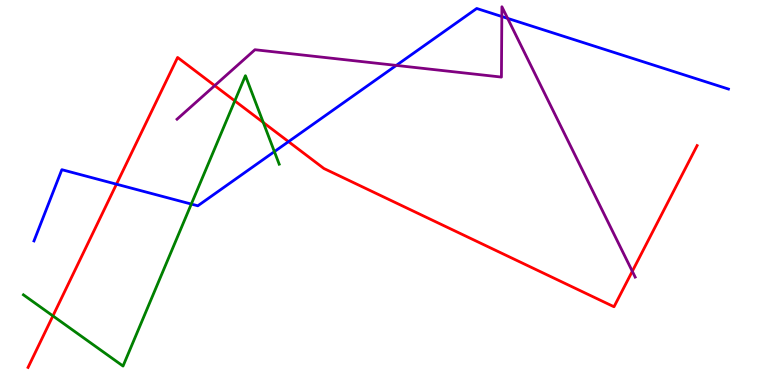[{'lines': ['blue', 'red'], 'intersections': [{'x': 1.5, 'y': 5.22}, {'x': 3.72, 'y': 6.32}]}, {'lines': ['green', 'red'], 'intersections': [{'x': 0.683, 'y': 1.79}, {'x': 3.03, 'y': 7.38}, {'x': 3.4, 'y': 6.82}]}, {'lines': ['purple', 'red'], 'intersections': [{'x': 2.77, 'y': 7.78}, {'x': 8.16, 'y': 2.95}]}, {'lines': ['blue', 'green'], 'intersections': [{'x': 2.47, 'y': 4.7}, {'x': 3.54, 'y': 6.06}]}, {'lines': ['blue', 'purple'], 'intersections': [{'x': 5.11, 'y': 8.3}, {'x': 6.48, 'y': 9.57}, {'x': 6.55, 'y': 9.52}]}, {'lines': ['green', 'purple'], 'intersections': []}]